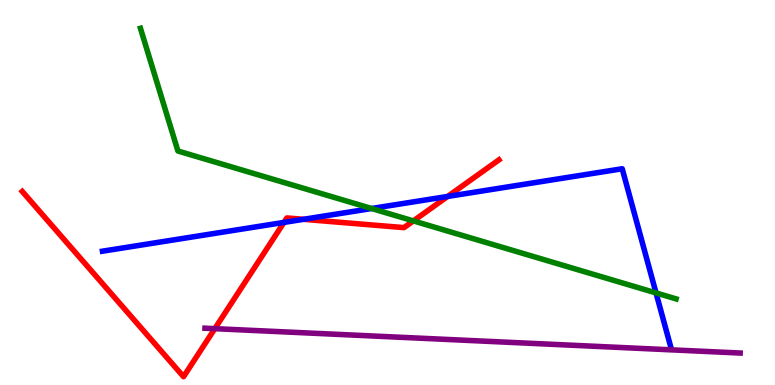[{'lines': ['blue', 'red'], 'intersections': [{'x': 3.66, 'y': 4.22}, {'x': 3.92, 'y': 4.3}, {'x': 5.78, 'y': 4.9}]}, {'lines': ['green', 'red'], 'intersections': [{'x': 5.33, 'y': 4.26}]}, {'lines': ['purple', 'red'], 'intersections': [{'x': 2.77, 'y': 1.46}]}, {'lines': ['blue', 'green'], 'intersections': [{'x': 4.8, 'y': 4.58}, {'x': 8.46, 'y': 2.39}]}, {'lines': ['blue', 'purple'], 'intersections': []}, {'lines': ['green', 'purple'], 'intersections': []}]